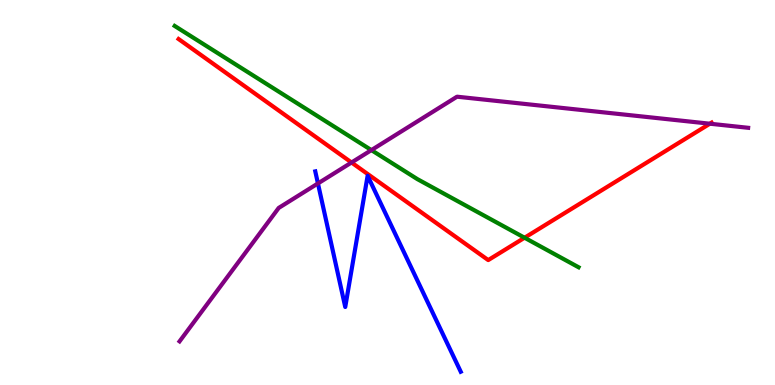[{'lines': ['blue', 'red'], 'intersections': []}, {'lines': ['green', 'red'], 'intersections': [{'x': 6.77, 'y': 3.83}]}, {'lines': ['purple', 'red'], 'intersections': [{'x': 4.54, 'y': 5.78}, {'x': 9.16, 'y': 6.79}]}, {'lines': ['blue', 'green'], 'intersections': []}, {'lines': ['blue', 'purple'], 'intersections': [{'x': 4.1, 'y': 5.24}]}, {'lines': ['green', 'purple'], 'intersections': [{'x': 4.79, 'y': 6.1}]}]